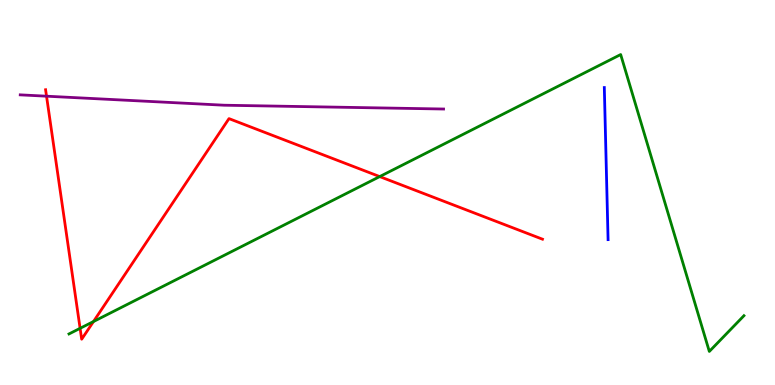[{'lines': ['blue', 'red'], 'intersections': []}, {'lines': ['green', 'red'], 'intersections': [{'x': 1.03, 'y': 1.47}, {'x': 1.21, 'y': 1.65}, {'x': 4.9, 'y': 5.41}]}, {'lines': ['purple', 'red'], 'intersections': [{'x': 0.6, 'y': 7.5}]}, {'lines': ['blue', 'green'], 'intersections': []}, {'lines': ['blue', 'purple'], 'intersections': []}, {'lines': ['green', 'purple'], 'intersections': []}]